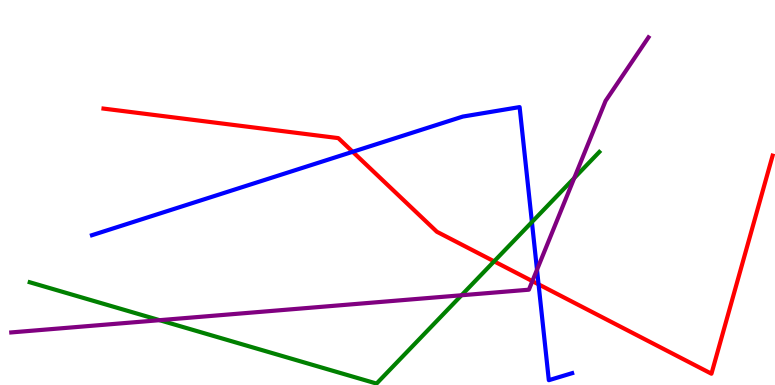[{'lines': ['blue', 'red'], 'intersections': [{'x': 4.55, 'y': 6.06}, {'x': 6.95, 'y': 2.61}]}, {'lines': ['green', 'red'], 'intersections': [{'x': 6.38, 'y': 3.21}]}, {'lines': ['purple', 'red'], 'intersections': [{'x': 6.87, 'y': 2.7}]}, {'lines': ['blue', 'green'], 'intersections': [{'x': 6.86, 'y': 4.23}]}, {'lines': ['blue', 'purple'], 'intersections': [{'x': 6.93, 'y': 2.99}]}, {'lines': ['green', 'purple'], 'intersections': [{'x': 2.06, 'y': 1.68}, {'x': 5.95, 'y': 2.33}, {'x': 7.41, 'y': 5.38}]}]